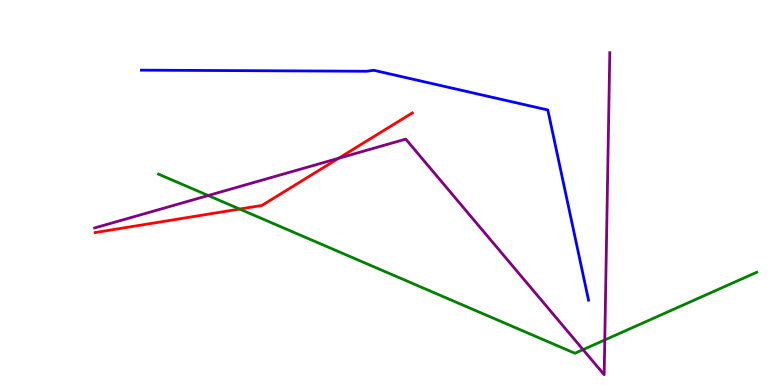[{'lines': ['blue', 'red'], 'intersections': []}, {'lines': ['green', 'red'], 'intersections': [{'x': 3.09, 'y': 4.57}]}, {'lines': ['purple', 'red'], 'intersections': [{'x': 4.37, 'y': 5.89}]}, {'lines': ['blue', 'green'], 'intersections': []}, {'lines': ['blue', 'purple'], 'intersections': []}, {'lines': ['green', 'purple'], 'intersections': [{'x': 2.69, 'y': 4.92}, {'x': 7.52, 'y': 0.919}, {'x': 7.8, 'y': 1.17}]}]